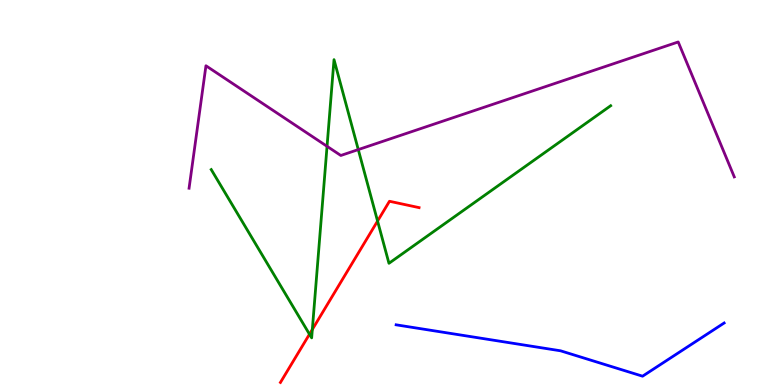[{'lines': ['blue', 'red'], 'intersections': []}, {'lines': ['green', 'red'], 'intersections': [{'x': 3.99, 'y': 1.32}, {'x': 4.03, 'y': 1.44}, {'x': 4.87, 'y': 4.26}]}, {'lines': ['purple', 'red'], 'intersections': []}, {'lines': ['blue', 'green'], 'intersections': []}, {'lines': ['blue', 'purple'], 'intersections': []}, {'lines': ['green', 'purple'], 'intersections': [{'x': 4.22, 'y': 6.2}, {'x': 4.62, 'y': 6.11}]}]